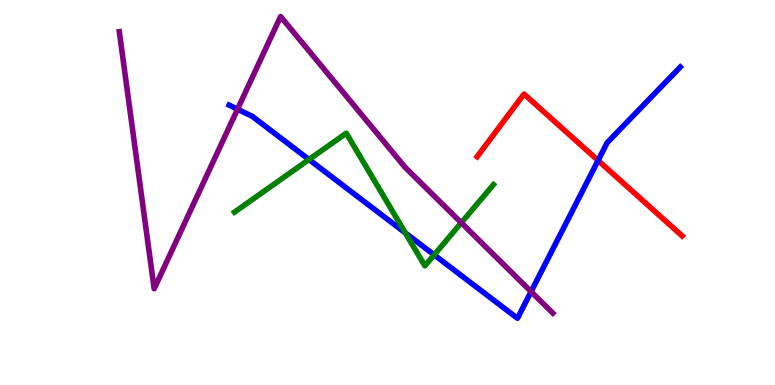[{'lines': ['blue', 'red'], 'intersections': [{'x': 7.72, 'y': 5.83}]}, {'lines': ['green', 'red'], 'intersections': []}, {'lines': ['purple', 'red'], 'intersections': []}, {'lines': ['blue', 'green'], 'intersections': [{'x': 3.99, 'y': 5.86}, {'x': 5.23, 'y': 3.95}, {'x': 5.6, 'y': 3.38}]}, {'lines': ['blue', 'purple'], 'intersections': [{'x': 3.07, 'y': 7.16}, {'x': 6.85, 'y': 2.42}]}, {'lines': ['green', 'purple'], 'intersections': [{'x': 5.95, 'y': 4.21}]}]